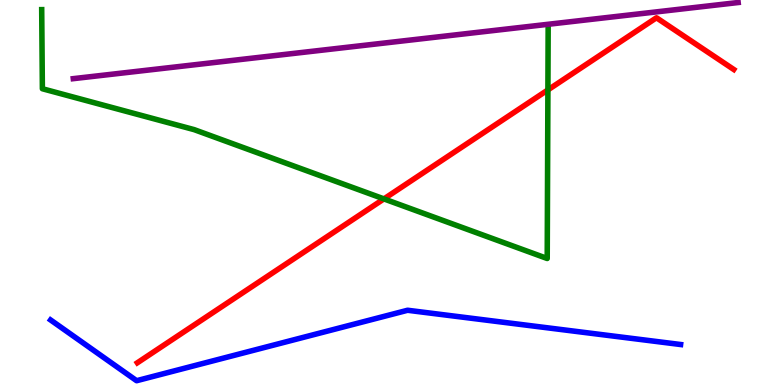[{'lines': ['blue', 'red'], 'intersections': []}, {'lines': ['green', 'red'], 'intersections': [{'x': 4.95, 'y': 4.83}, {'x': 7.07, 'y': 7.66}]}, {'lines': ['purple', 'red'], 'intersections': []}, {'lines': ['blue', 'green'], 'intersections': []}, {'lines': ['blue', 'purple'], 'intersections': []}, {'lines': ['green', 'purple'], 'intersections': []}]